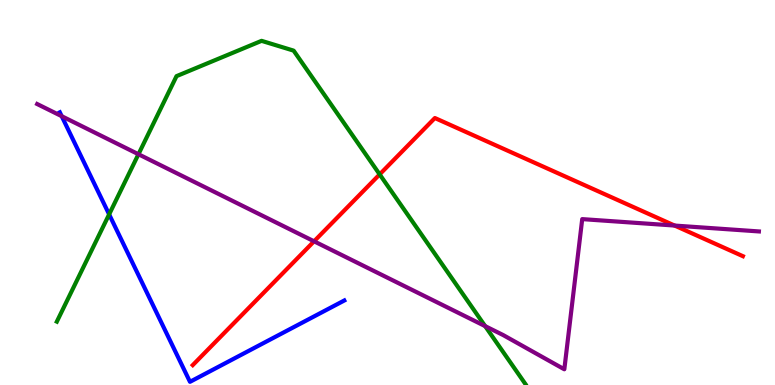[{'lines': ['blue', 'red'], 'intersections': []}, {'lines': ['green', 'red'], 'intersections': [{'x': 4.9, 'y': 5.47}]}, {'lines': ['purple', 'red'], 'intersections': [{'x': 4.05, 'y': 3.73}, {'x': 8.7, 'y': 4.14}]}, {'lines': ['blue', 'green'], 'intersections': [{'x': 1.41, 'y': 4.43}]}, {'lines': ['blue', 'purple'], 'intersections': [{'x': 0.796, 'y': 6.98}]}, {'lines': ['green', 'purple'], 'intersections': [{'x': 1.79, 'y': 5.99}, {'x': 6.26, 'y': 1.53}]}]